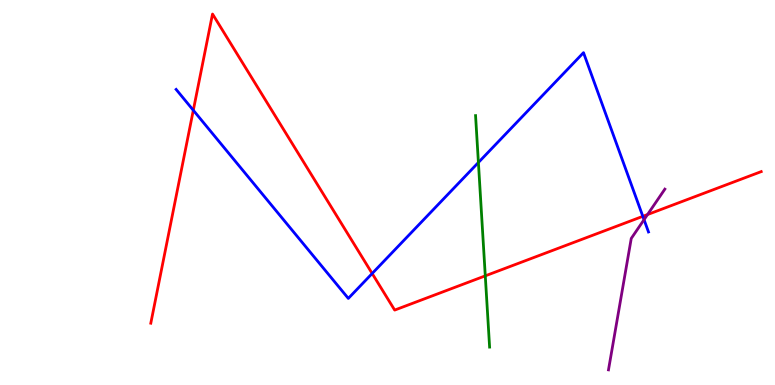[{'lines': ['blue', 'red'], 'intersections': [{'x': 2.49, 'y': 7.14}, {'x': 4.8, 'y': 2.9}, {'x': 8.29, 'y': 4.38}]}, {'lines': ['green', 'red'], 'intersections': [{'x': 6.26, 'y': 2.84}]}, {'lines': ['purple', 'red'], 'intersections': [{'x': 8.36, 'y': 4.43}]}, {'lines': ['blue', 'green'], 'intersections': [{'x': 6.17, 'y': 5.78}]}, {'lines': ['blue', 'purple'], 'intersections': [{'x': 8.31, 'y': 4.29}]}, {'lines': ['green', 'purple'], 'intersections': []}]